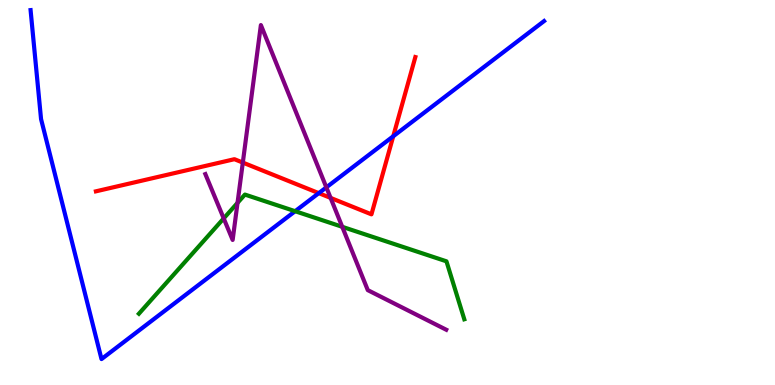[{'lines': ['blue', 'red'], 'intersections': [{'x': 4.11, 'y': 4.98}, {'x': 5.07, 'y': 6.46}]}, {'lines': ['green', 'red'], 'intersections': []}, {'lines': ['purple', 'red'], 'intersections': [{'x': 3.13, 'y': 5.78}, {'x': 4.27, 'y': 4.86}]}, {'lines': ['blue', 'green'], 'intersections': [{'x': 3.81, 'y': 4.51}]}, {'lines': ['blue', 'purple'], 'intersections': [{'x': 4.21, 'y': 5.13}]}, {'lines': ['green', 'purple'], 'intersections': [{'x': 2.89, 'y': 4.33}, {'x': 3.06, 'y': 4.73}, {'x': 4.42, 'y': 4.11}]}]